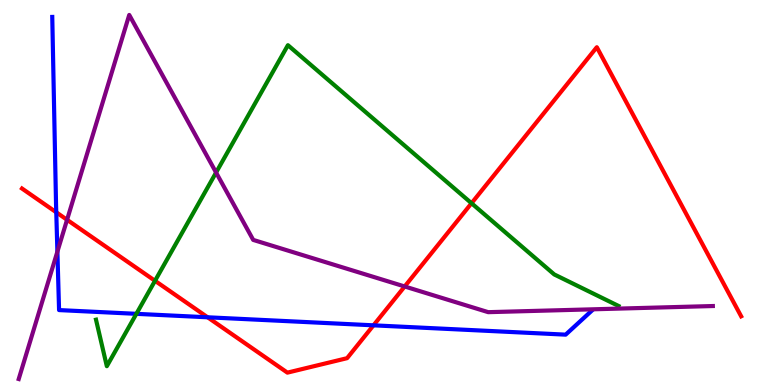[{'lines': ['blue', 'red'], 'intersections': [{'x': 0.726, 'y': 4.49}, {'x': 2.68, 'y': 1.76}, {'x': 4.82, 'y': 1.55}]}, {'lines': ['green', 'red'], 'intersections': [{'x': 2.0, 'y': 2.71}, {'x': 6.08, 'y': 4.72}]}, {'lines': ['purple', 'red'], 'intersections': [{'x': 0.865, 'y': 4.29}, {'x': 5.22, 'y': 2.56}]}, {'lines': ['blue', 'green'], 'intersections': [{'x': 1.76, 'y': 1.85}]}, {'lines': ['blue', 'purple'], 'intersections': [{'x': 0.741, 'y': 3.46}]}, {'lines': ['green', 'purple'], 'intersections': [{'x': 2.79, 'y': 5.52}]}]